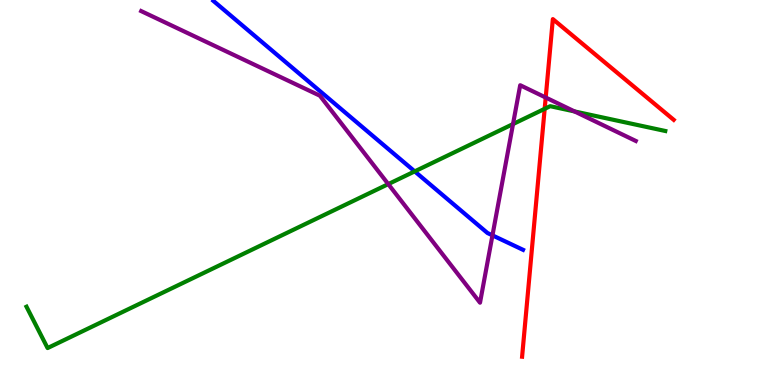[{'lines': ['blue', 'red'], 'intersections': []}, {'lines': ['green', 'red'], 'intersections': [{'x': 7.03, 'y': 7.17}]}, {'lines': ['purple', 'red'], 'intersections': [{'x': 7.04, 'y': 7.47}]}, {'lines': ['blue', 'green'], 'intersections': [{'x': 5.35, 'y': 5.55}]}, {'lines': ['blue', 'purple'], 'intersections': [{'x': 6.35, 'y': 3.89}]}, {'lines': ['green', 'purple'], 'intersections': [{'x': 5.01, 'y': 5.22}, {'x': 6.62, 'y': 6.78}, {'x': 7.41, 'y': 7.11}]}]